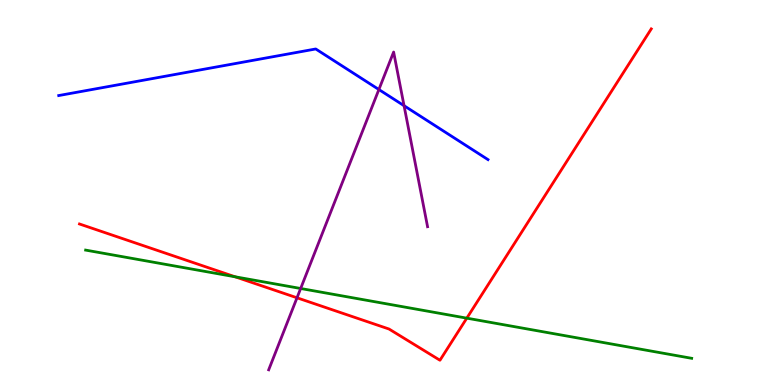[{'lines': ['blue', 'red'], 'intersections': []}, {'lines': ['green', 'red'], 'intersections': [{'x': 3.03, 'y': 2.81}, {'x': 6.02, 'y': 1.74}]}, {'lines': ['purple', 'red'], 'intersections': [{'x': 3.83, 'y': 2.27}]}, {'lines': ['blue', 'green'], 'intersections': []}, {'lines': ['blue', 'purple'], 'intersections': [{'x': 4.89, 'y': 7.67}, {'x': 5.21, 'y': 7.25}]}, {'lines': ['green', 'purple'], 'intersections': [{'x': 3.88, 'y': 2.51}]}]